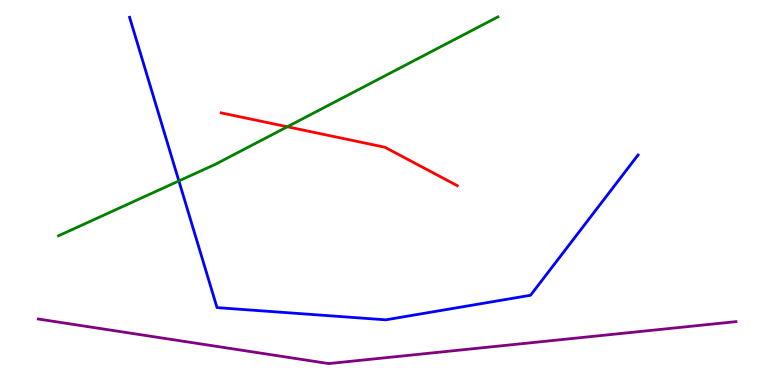[{'lines': ['blue', 'red'], 'intersections': []}, {'lines': ['green', 'red'], 'intersections': [{'x': 3.71, 'y': 6.71}]}, {'lines': ['purple', 'red'], 'intersections': []}, {'lines': ['blue', 'green'], 'intersections': [{'x': 2.31, 'y': 5.3}]}, {'lines': ['blue', 'purple'], 'intersections': []}, {'lines': ['green', 'purple'], 'intersections': []}]